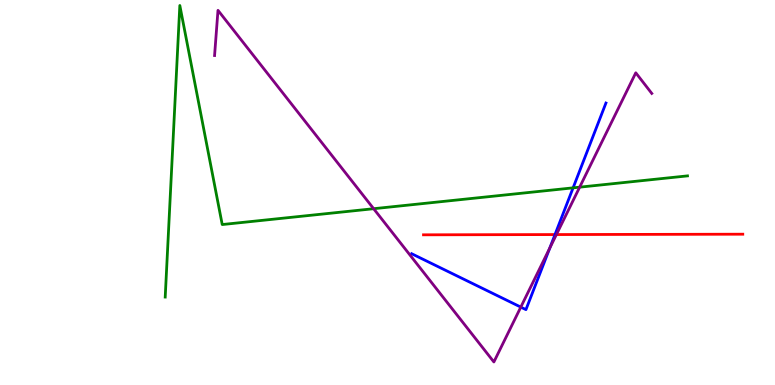[{'lines': ['blue', 'red'], 'intersections': [{'x': 7.16, 'y': 3.91}]}, {'lines': ['green', 'red'], 'intersections': []}, {'lines': ['purple', 'red'], 'intersections': [{'x': 7.18, 'y': 3.91}]}, {'lines': ['blue', 'green'], 'intersections': [{'x': 7.39, 'y': 5.12}]}, {'lines': ['blue', 'purple'], 'intersections': [{'x': 6.72, 'y': 2.02}, {'x': 7.09, 'y': 3.56}]}, {'lines': ['green', 'purple'], 'intersections': [{'x': 4.82, 'y': 4.58}, {'x': 7.48, 'y': 5.14}]}]